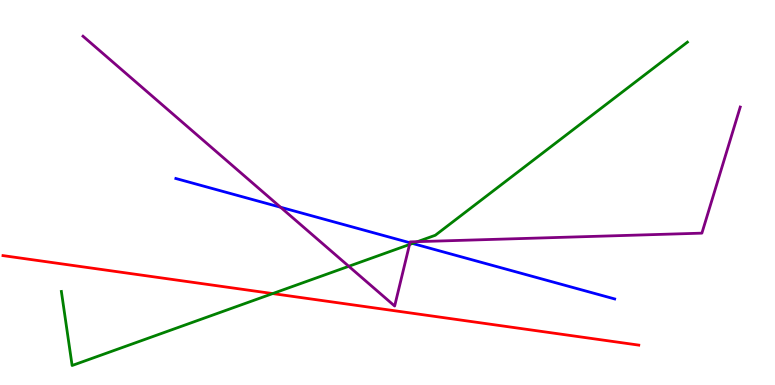[{'lines': ['blue', 'red'], 'intersections': []}, {'lines': ['green', 'red'], 'intersections': [{'x': 3.52, 'y': 2.37}]}, {'lines': ['purple', 'red'], 'intersections': []}, {'lines': ['blue', 'green'], 'intersections': [{'x': 5.32, 'y': 3.68}]}, {'lines': ['blue', 'purple'], 'intersections': [{'x': 3.62, 'y': 4.62}, {'x': 5.29, 'y': 3.69}]}, {'lines': ['green', 'purple'], 'intersections': [{'x': 4.5, 'y': 3.08}, {'x': 5.28, 'y': 3.65}, {'x': 5.39, 'y': 3.72}]}]